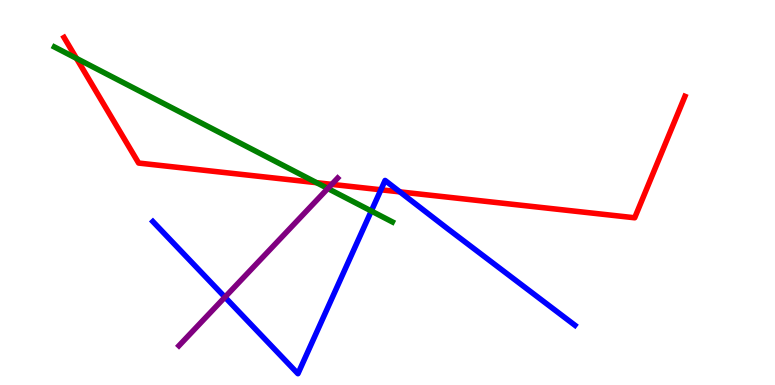[{'lines': ['blue', 'red'], 'intersections': [{'x': 4.91, 'y': 5.07}, {'x': 5.16, 'y': 5.02}]}, {'lines': ['green', 'red'], 'intersections': [{'x': 0.987, 'y': 8.48}, {'x': 4.08, 'y': 5.25}]}, {'lines': ['purple', 'red'], 'intersections': [{'x': 4.28, 'y': 5.21}]}, {'lines': ['blue', 'green'], 'intersections': [{'x': 4.79, 'y': 4.52}]}, {'lines': ['blue', 'purple'], 'intersections': [{'x': 2.9, 'y': 2.28}]}, {'lines': ['green', 'purple'], 'intersections': [{'x': 4.23, 'y': 5.1}]}]